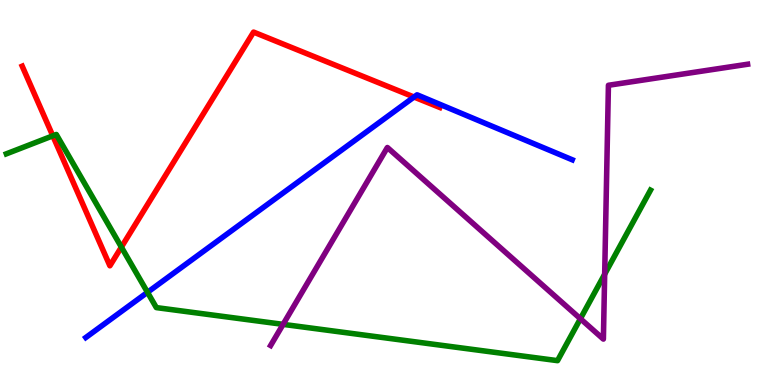[{'lines': ['blue', 'red'], 'intersections': [{'x': 5.34, 'y': 7.48}]}, {'lines': ['green', 'red'], 'intersections': [{'x': 0.681, 'y': 6.47}, {'x': 1.57, 'y': 3.58}]}, {'lines': ['purple', 'red'], 'intersections': []}, {'lines': ['blue', 'green'], 'intersections': [{'x': 1.9, 'y': 2.41}]}, {'lines': ['blue', 'purple'], 'intersections': []}, {'lines': ['green', 'purple'], 'intersections': [{'x': 3.65, 'y': 1.58}, {'x': 7.49, 'y': 1.72}, {'x': 7.8, 'y': 2.88}]}]